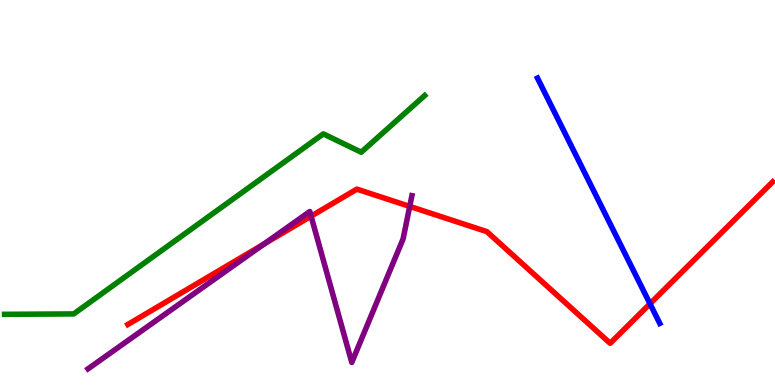[{'lines': ['blue', 'red'], 'intersections': [{'x': 8.39, 'y': 2.11}]}, {'lines': ['green', 'red'], 'intersections': []}, {'lines': ['purple', 'red'], 'intersections': [{'x': 3.41, 'y': 3.66}, {'x': 4.01, 'y': 4.38}, {'x': 5.29, 'y': 4.64}]}, {'lines': ['blue', 'green'], 'intersections': []}, {'lines': ['blue', 'purple'], 'intersections': []}, {'lines': ['green', 'purple'], 'intersections': []}]